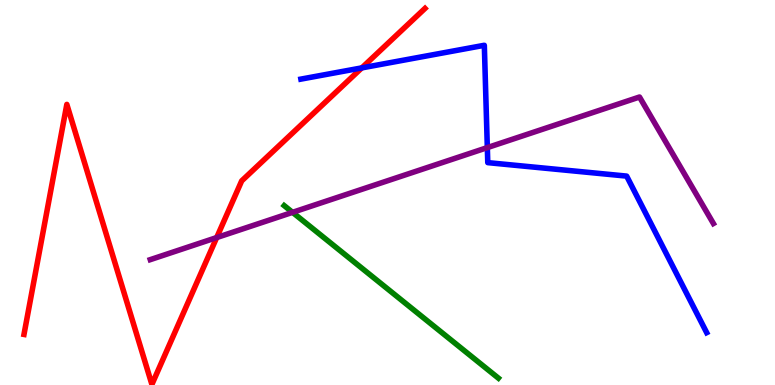[{'lines': ['blue', 'red'], 'intersections': [{'x': 4.67, 'y': 8.24}]}, {'lines': ['green', 'red'], 'intersections': []}, {'lines': ['purple', 'red'], 'intersections': [{'x': 2.8, 'y': 3.83}]}, {'lines': ['blue', 'green'], 'intersections': []}, {'lines': ['blue', 'purple'], 'intersections': [{'x': 6.29, 'y': 6.17}]}, {'lines': ['green', 'purple'], 'intersections': [{'x': 3.77, 'y': 4.48}]}]